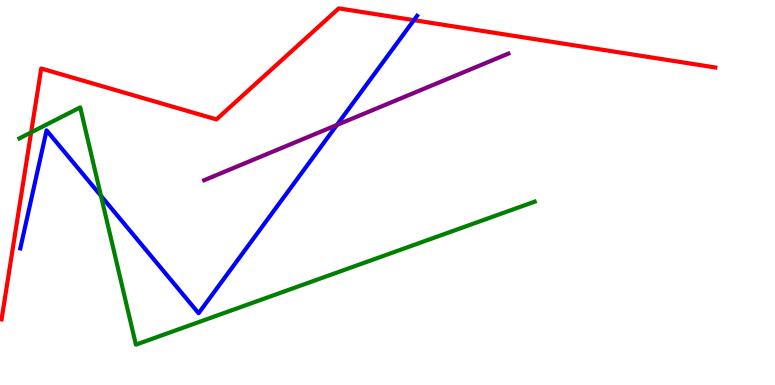[{'lines': ['blue', 'red'], 'intersections': [{'x': 5.34, 'y': 9.48}]}, {'lines': ['green', 'red'], 'intersections': [{'x': 0.402, 'y': 6.56}]}, {'lines': ['purple', 'red'], 'intersections': []}, {'lines': ['blue', 'green'], 'intersections': [{'x': 1.3, 'y': 4.91}]}, {'lines': ['blue', 'purple'], 'intersections': [{'x': 4.35, 'y': 6.75}]}, {'lines': ['green', 'purple'], 'intersections': []}]